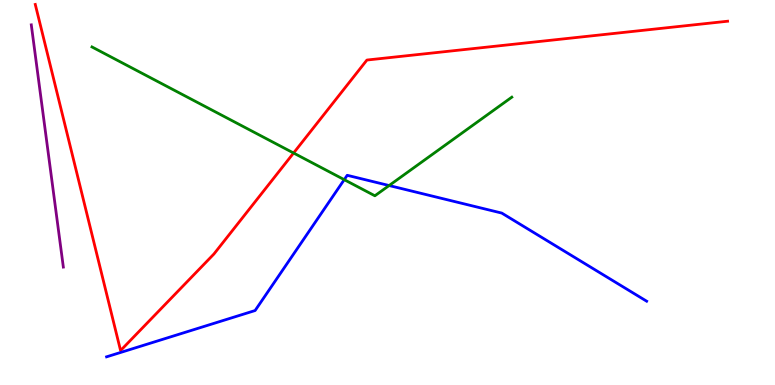[{'lines': ['blue', 'red'], 'intersections': []}, {'lines': ['green', 'red'], 'intersections': [{'x': 3.79, 'y': 6.03}]}, {'lines': ['purple', 'red'], 'intersections': []}, {'lines': ['blue', 'green'], 'intersections': [{'x': 4.44, 'y': 5.33}, {'x': 5.02, 'y': 5.18}]}, {'lines': ['blue', 'purple'], 'intersections': []}, {'lines': ['green', 'purple'], 'intersections': []}]